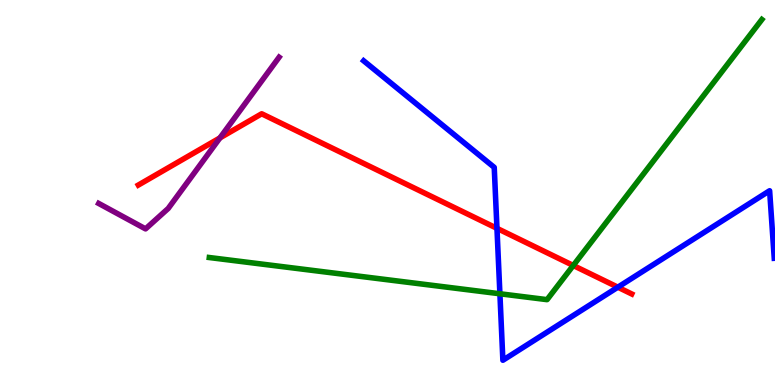[{'lines': ['blue', 'red'], 'intersections': [{'x': 6.41, 'y': 4.07}, {'x': 7.97, 'y': 2.54}]}, {'lines': ['green', 'red'], 'intersections': [{'x': 7.4, 'y': 3.1}]}, {'lines': ['purple', 'red'], 'intersections': [{'x': 2.84, 'y': 6.42}]}, {'lines': ['blue', 'green'], 'intersections': [{'x': 6.45, 'y': 2.37}]}, {'lines': ['blue', 'purple'], 'intersections': []}, {'lines': ['green', 'purple'], 'intersections': []}]